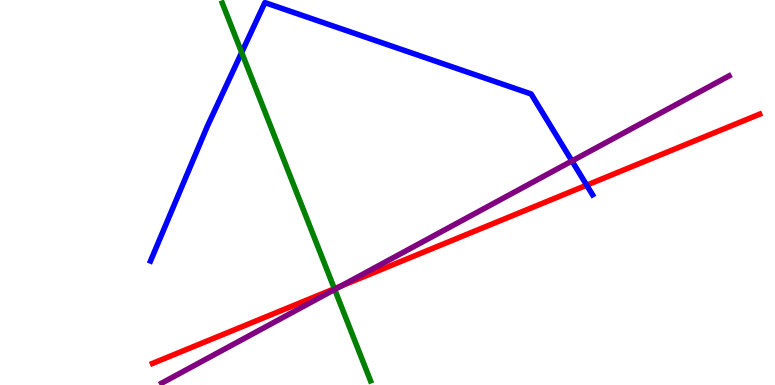[{'lines': ['blue', 'red'], 'intersections': [{'x': 7.57, 'y': 5.19}]}, {'lines': ['green', 'red'], 'intersections': [{'x': 4.31, 'y': 2.5}]}, {'lines': ['purple', 'red'], 'intersections': [{'x': 4.4, 'y': 2.57}]}, {'lines': ['blue', 'green'], 'intersections': [{'x': 3.12, 'y': 8.64}]}, {'lines': ['blue', 'purple'], 'intersections': [{'x': 7.38, 'y': 5.82}]}, {'lines': ['green', 'purple'], 'intersections': [{'x': 4.32, 'y': 2.48}]}]